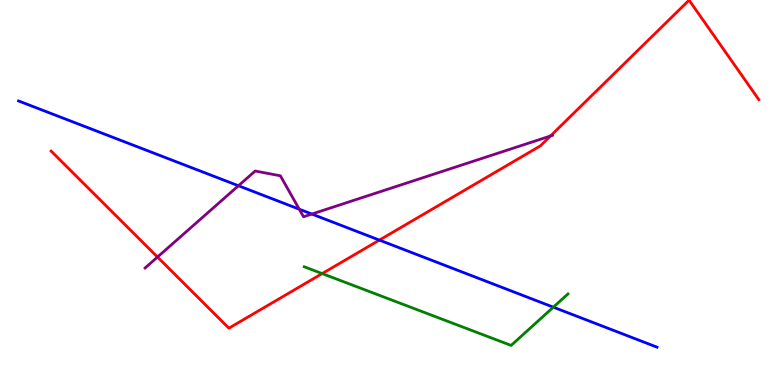[{'lines': ['blue', 'red'], 'intersections': [{'x': 4.9, 'y': 3.76}]}, {'lines': ['green', 'red'], 'intersections': [{'x': 4.16, 'y': 2.89}]}, {'lines': ['purple', 'red'], 'intersections': [{'x': 2.03, 'y': 3.32}, {'x': 7.1, 'y': 6.47}]}, {'lines': ['blue', 'green'], 'intersections': [{'x': 7.14, 'y': 2.02}]}, {'lines': ['blue', 'purple'], 'intersections': [{'x': 3.08, 'y': 5.18}, {'x': 3.86, 'y': 4.57}, {'x': 4.02, 'y': 4.44}]}, {'lines': ['green', 'purple'], 'intersections': []}]